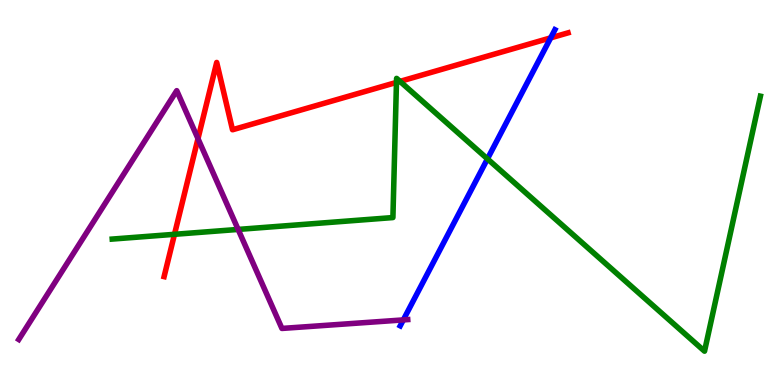[{'lines': ['blue', 'red'], 'intersections': [{'x': 7.11, 'y': 9.02}]}, {'lines': ['green', 'red'], 'intersections': [{'x': 2.25, 'y': 3.91}, {'x': 5.12, 'y': 7.86}, {'x': 5.16, 'y': 7.89}]}, {'lines': ['purple', 'red'], 'intersections': [{'x': 2.55, 'y': 6.4}]}, {'lines': ['blue', 'green'], 'intersections': [{'x': 6.29, 'y': 5.87}]}, {'lines': ['blue', 'purple'], 'intersections': [{'x': 5.2, 'y': 1.69}]}, {'lines': ['green', 'purple'], 'intersections': [{'x': 3.07, 'y': 4.04}]}]